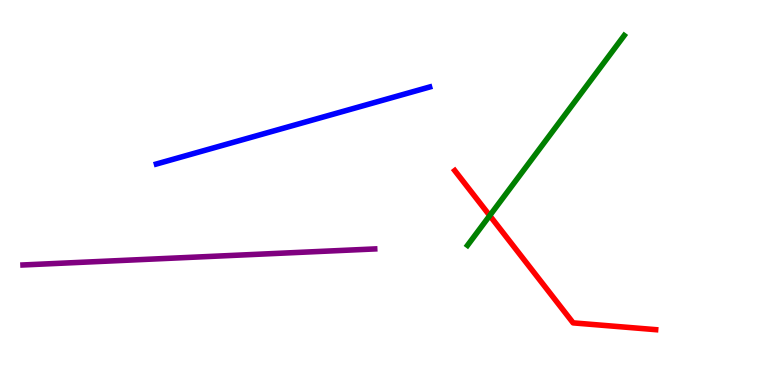[{'lines': ['blue', 'red'], 'intersections': []}, {'lines': ['green', 'red'], 'intersections': [{'x': 6.32, 'y': 4.4}]}, {'lines': ['purple', 'red'], 'intersections': []}, {'lines': ['blue', 'green'], 'intersections': []}, {'lines': ['blue', 'purple'], 'intersections': []}, {'lines': ['green', 'purple'], 'intersections': []}]